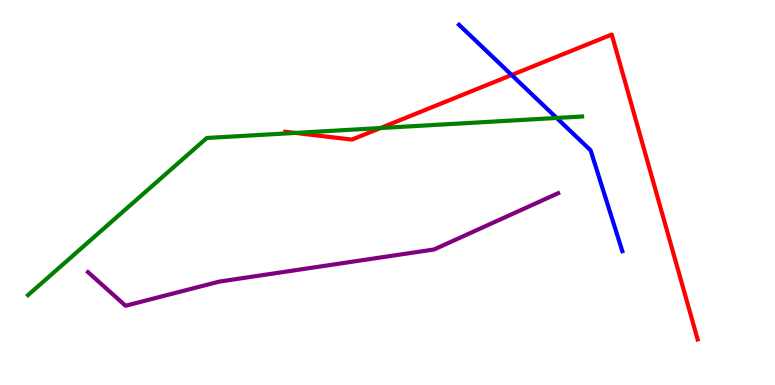[{'lines': ['blue', 'red'], 'intersections': [{'x': 6.6, 'y': 8.05}]}, {'lines': ['green', 'red'], 'intersections': [{'x': 3.81, 'y': 6.55}, {'x': 4.91, 'y': 6.67}]}, {'lines': ['purple', 'red'], 'intersections': []}, {'lines': ['blue', 'green'], 'intersections': [{'x': 7.18, 'y': 6.94}]}, {'lines': ['blue', 'purple'], 'intersections': []}, {'lines': ['green', 'purple'], 'intersections': []}]